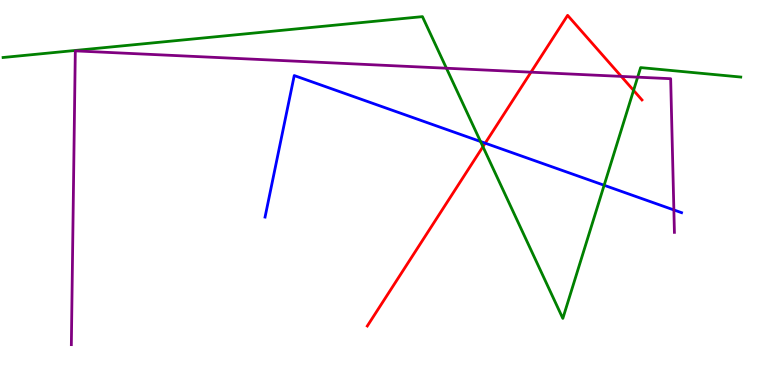[{'lines': ['blue', 'red'], 'intersections': [{'x': 6.26, 'y': 6.28}]}, {'lines': ['green', 'red'], 'intersections': [{'x': 6.23, 'y': 6.19}, {'x': 8.18, 'y': 7.65}]}, {'lines': ['purple', 'red'], 'intersections': [{'x': 6.85, 'y': 8.13}, {'x': 8.02, 'y': 8.02}]}, {'lines': ['blue', 'green'], 'intersections': [{'x': 6.2, 'y': 6.32}, {'x': 7.8, 'y': 5.19}]}, {'lines': ['blue', 'purple'], 'intersections': [{'x': 8.7, 'y': 4.55}]}, {'lines': ['green', 'purple'], 'intersections': [{'x': 5.76, 'y': 8.23}, {'x': 8.23, 'y': 8.0}]}]